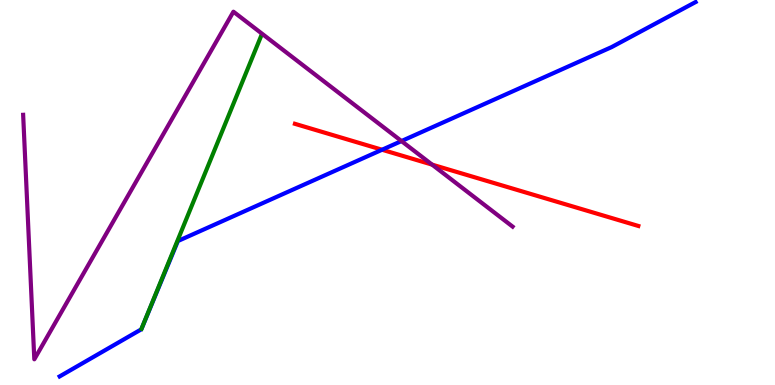[{'lines': ['blue', 'red'], 'intersections': [{'x': 4.93, 'y': 6.11}]}, {'lines': ['green', 'red'], 'intersections': []}, {'lines': ['purple', 'red'], 'intersections': [{'x': 5.58, 'y': 5.72}]}, {'lines': ['blue', 'green'], 'intersections': []}, {'lines': ['blue', 'purple'], 'intersections': [{'x': 5.18, 'y': 6.34}]}, {'lines': ['green', 'purple'], 'intersections': []}]